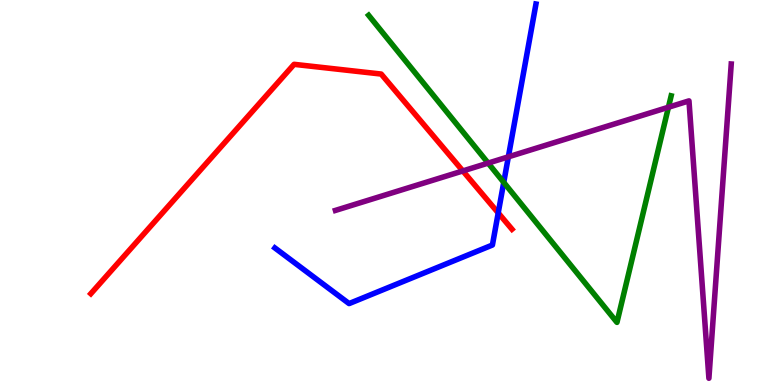[{'lines': ['blue', 'red'], 'intersections': [{'x': 6.43, 'y': 4.47}]}, {'lines': ['green', 'red'], 'intersections': []}, {'lines': ['purple', 'red'], 'intersections': [{'x': 5.97, 'y': 5.56}]}, {'lines': ['blue', 'green'], 'intersections': [{'x': 6.5, 'y': 5.26}]}, {'lines': ['blue', 'purple'], 'intersections': [{'x': 6.56, 'y': 5.93}]}, {'lines': ['green', 'purple'], 'intersections': [{'x': 6.3, 'y': 5.76}, {'x': 8.63, 'y': 7.21}]}]